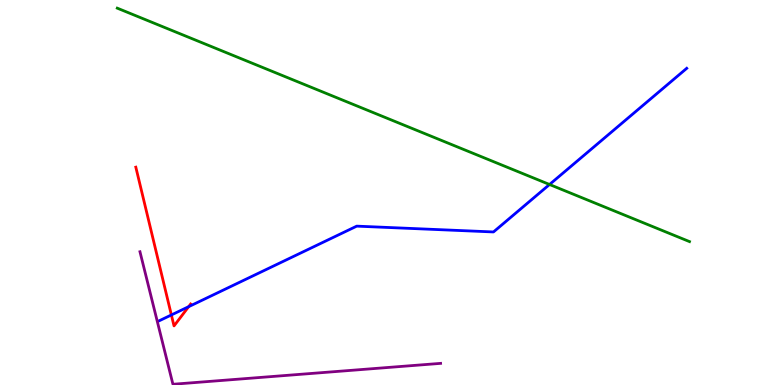[{'lines': ['blue', 'red'], 'intersections': [{'x': 2.21, 'y': 1.82}, {'x': 2.43, 'y': 2.03}]}, {'lines': ['green', 'red'], 'intersections': []}, {'lines': ['purple', 'red'], 'intersections': []}, {'lines': ['blue', 'green'], 'intersections': [{'x': 7.09, 'y': 5.21}]}, {'lines': ['blue', 'purple'], 'intersections': []}, {'lines': ['green', 'purple'], 'intersections': []}]